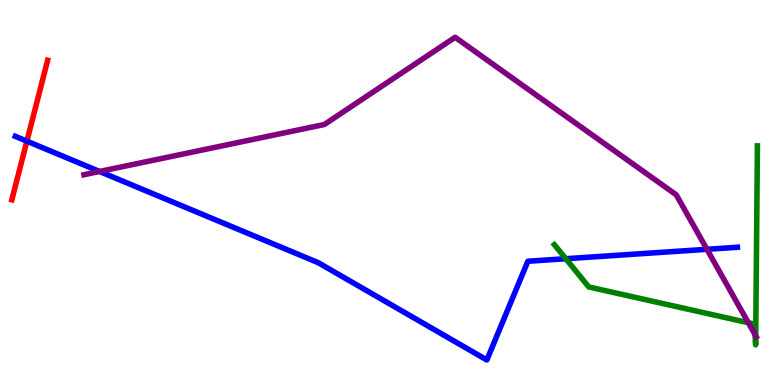[{'lines': ['blue', 'red'], 'intersections': [{'x': 0.347, 'y': 6.33}]}, {'lines': ['green', 'red'], 'intersections': []}, {'lines': ['purple', 'red'], 'intersections': []}, {'lines': ['blue', 'green'], 'intersections': [{'x': 7.3, 'y': 3.28}]}, {'lines': ['blue', 'purple'], 'intersections': [{'x': 1.28, 'y': 5.55}, {'x': 9.12, 'y': 3.52}]}, {'lines': ['green', 'purple'], 'intersections': [{'x': 9.66, 'y': 1.62}, {'x': 9.74, 'y': 1.3}, {'x': 9.75, 'y': 1.28}]}]